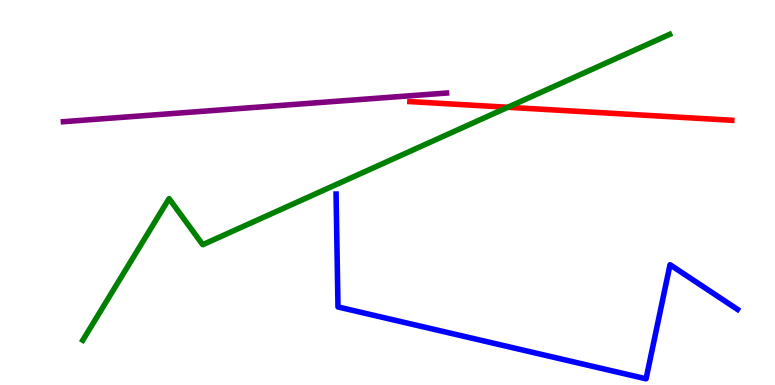[{'lines': ['blue', 'red'], 'intersections': []}, {'lines': ['green', 'red'], 'intersections': [{'x': 6.55, 'y': 7.21}]}, {'lines': ['purple', 'red'], 'intersections': []}, {'lines': ['blue', 'green'], 'intersections': []}, {'lines': ['blue', 'purple'], 'intersections': []}, {'lines': ['green', 'purple'], 'intersections': []}]